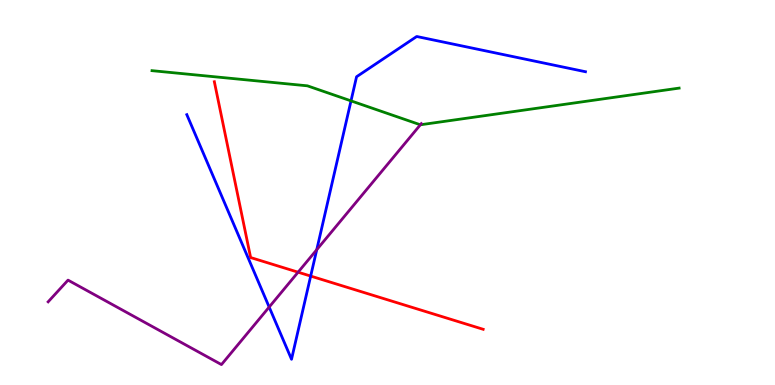[{'lines': ['blue', 'red'], 'intersections': [{'x': 4.01, 'y': 2.83}]}, {'lines': ['green', 'red'], 'intersections': []}, {'lines': ['purple', 'red'], 'intersections': [{'x': 3.85, 'y': 2.93}]}, {'lines': ['blue', 'green'], 'intersections': [{'x': 4.53, 'y': 7.38}]}, {'lines': ['blue', 'purple'], 'intersections': [{'x': 3.47, 'y': 2.02}, {'x': 4.09, 'y': 3.51}]}, {'lines': ['green', 'purple'], 'intersections': [{'x': 5.42, 'y': 6.76}]}]